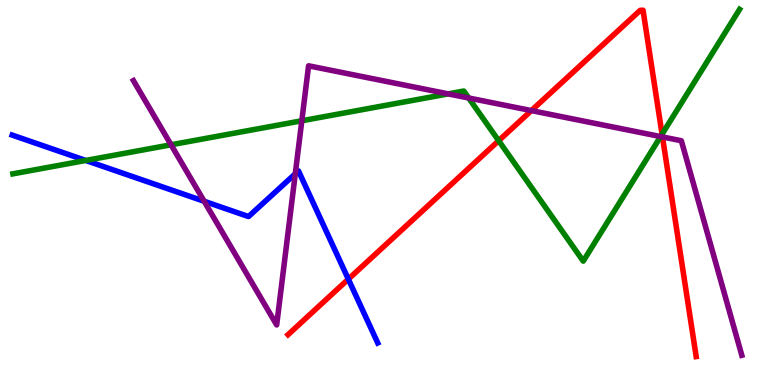[{'lines': ['blue', 'red'], 'intersections': [{'x': 4.49, 'y': 2.75}]}, {'lines': ['green', 'red'], 'intersections': [{'x': 6.43, 'y': 6.35}, {'x': 8.54, 'y': 6.51}]}, {'lines': ['purple', 'red'], 'intersections': [{'x': 6.86, 'y': 7.13}, {'x': 8.55, 'y': 6.44}]}, {'lines': ['blue', 'green'], 'intersections': [{'x': 1.11, 'y': 5.83}]}, {'lines': ['blue', 'purple'], 'intersections': [{'x': 2.63, 'y': 4.77}, {'x': 3.81, 'y': 5.49}]}, {'lines': ['green', 'purple'], 'intersections': [{'x': 2.21, 'y': 6.24}, {'x': 3.89, 'y': 6.86}, {'x': 5.78, 'y': 7.56}, {'x': 6.05, 'y': 7.45}, {'x': 8.52, 'y': 6.45}]}]